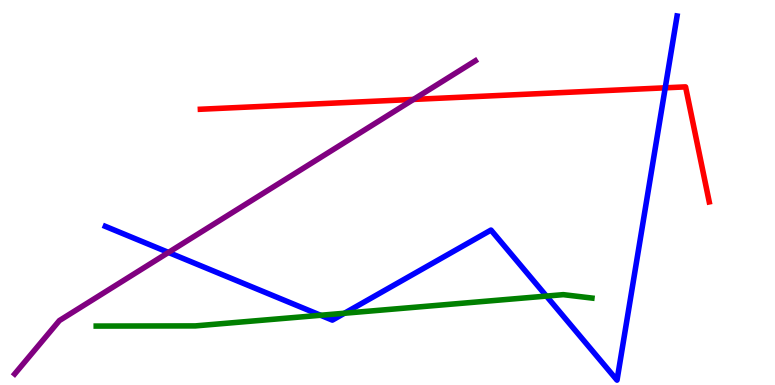[{'lines': ['blue', 'red'], 'intersections': [{'x': 8.58, 'y': 7.72}]}, {'lines': ['green', 'red'], 'intersections': []}, {'lines': ['purple', 'red'], 'intersections': [{'x': 5.34, 'y': 7.42}]}, {'lines': ['blue', 'green'], 'intersections': [{'x': 4.14, 'y': 1.81}, {'x': 4.44, 'y': 1.86}, {'x': 7.05, 'y': 2.31}]}, {'lines': ['blue', 'purple'], 'intersections': [{'x': 2.17, 'y': 3.44}]}, {'lines': ['green', 'purple'], 'intersections': []}]